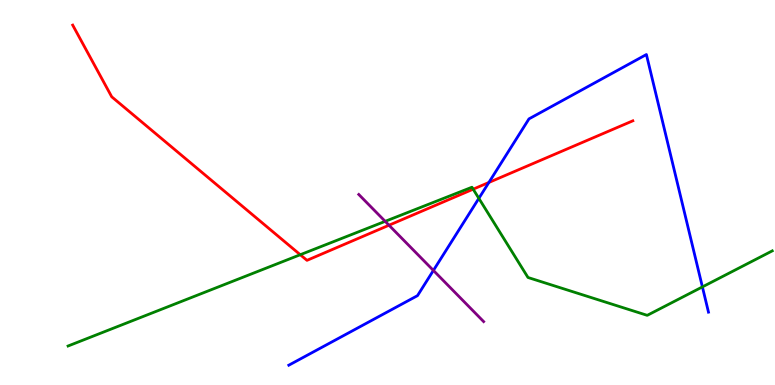[{'lines': ['blue', 'red'], 'intersections': [{'x': 6.31, 'y': 5.26}]}, {'lines': ['green', 'red'], 'intersections': [{'x': 3.87, 'y': 3.38}, {'x': 6.11, 'y': 5.09}]}, {'lines': ['purple', 'red'], 'intersections': [{'x': 5.02, 'y': 4.15}]}, {'lines': ['blue', 'green'], 'intersections': [{'x': 6.18, 'y': 4.85}, {'x': 9.06, 'y': 2.55}]}, {'lines': ['blue', 'purple'], 'intersections': [{'x': 5.59, 'y': 2.98}]}, {'lines': ['green', 'purple'], 'intersections': [{'x': 4.97, 'y': 4.25}]}]